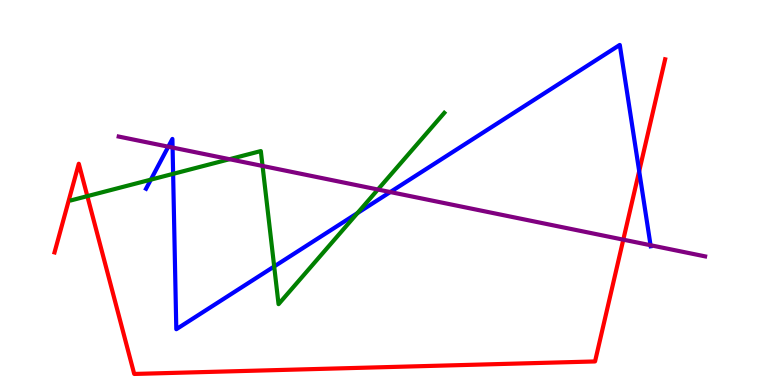[{'lines': ['blue', 'red'], 'intersections': [{'x': 8.25, 'y': 5.55}]}, {'lines': ['green', 'red'], 'intersections': [{'x': 1.13, 'y': 4.91}]}, {'lines': ['purple', 'red'], 'intersections': [{'x': 8.04, 'y': 3.78}]}, {'lines': ['blue', 'green'], 'intersections': [{'x': 1.95, 'y': 5.33}, {'x': 2.23, 'y': 5.48}, {'x': 3.54, 'y': 3.08}, {'x': 4.61, 'y': 4.47}]}, {'lines': ['blue', 'purple'], 'intersections': [{'x': 2.17, 'y': 6.19}, {'x': 2.23, 'y': 6.17}, {'x': 5.04, 'y': 5.01}, {'x': 8.39, 'y': 3.63}]}, {'lines': ['green', 'purple'], 'intersections': [{'x': 2.96, 'y': 5.86}, {'x': 3.39, 'y': 5.69}, {'x': 4.88, 'y': 5.08}]}]